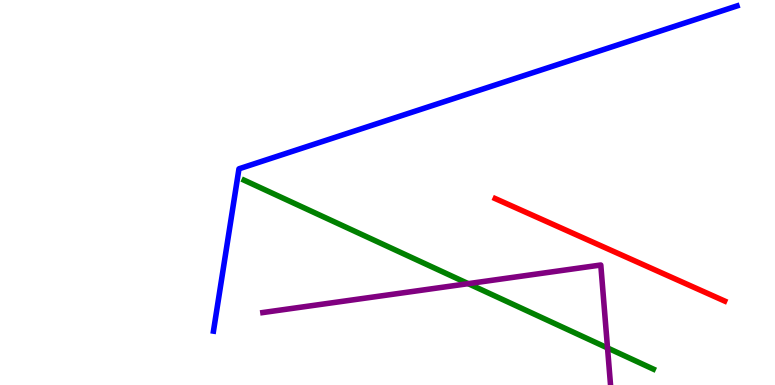[{'lines': ['blue', 'red'], 'intersections': []}, {'lines': ['green', 'red'], 'intersections': []}, {'lines': ['purple', 'red'], 'intersections': []}, {'lines': ['blue', 'green'], 'intersections': []}, {'lines': ['blue', 'purple'], 'intersections': []}, {'lines': ['green', 'purple'], 'intersections': [{'x': 6.04, 'y': 2.63}, {'x': 7.84, 'y': 0.962}]}]